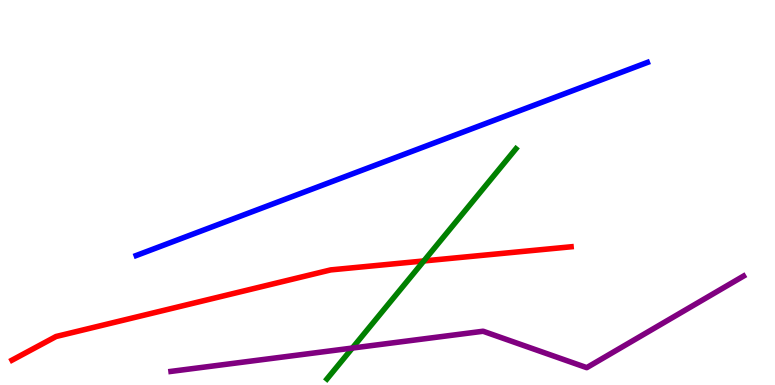[{'lines': ['blue', 'red'], 'intersections': []}, {'lines': ['green', 'red'], 'intersections': [{'x': 5.47, 'y': 3.22}]}, {'lines': ['purple', 'red'], 'intersections': []}, {'lines': ['blue', 'green'], 'intersections': []}, {'lines': ['blue', 'purple'], 'intersections': []}, {'lines': ['green', 'purple'], 'intersections': [{'x': 4.55, 'y': 0.959}]}]